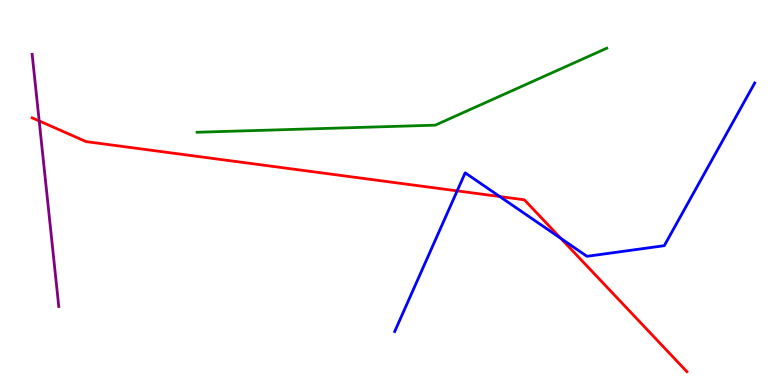[{'lines': ['blue', 'red'], 'intersections': [{'x': 5.9, 'y': 5.04}, {'x': 6.45, 'y': 4.9}, {'x': 7.24, 'y': 3.81}]}, {'lines': ['green', 'red'], 'intersections': []}, {'lines': ['purple', 'red'], 'intersections': [{'x': 0.506, 'y': 6.86}]}, {'lines': ['blue', 'green'], 'intersections': []}, {'lines': ['blue', 'purple'], 'intersections': []}, {'lines': ['green', 'purple'], 'intersections': []}]